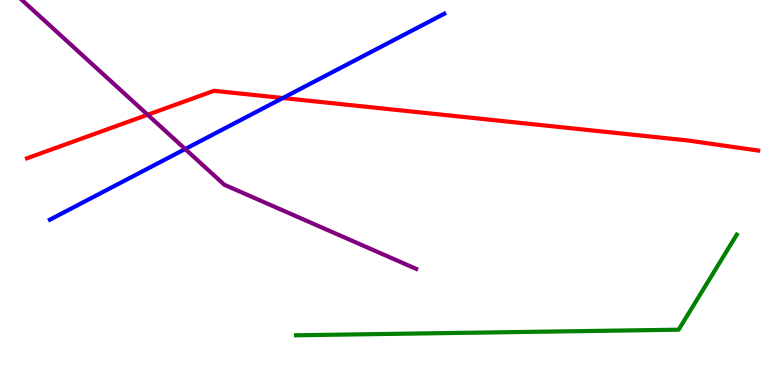[{'lines': ['blue', 'red'], 'intersections': [{'x': 3.65, 'y': 7.45}]}, {'lines': ['green', 'red'], 'intersections': []}, {'lines': ['purple', 'red'], 'intersections': [{'x': 1.91, 'y': 7.02}]}, {'lines': ['blue', 'green'], 'intersections': []}, {'lines': ['blue', 'purple'], 'intersections': [{'x': 2.39, 'y': 6.13}]}, {'lines': ['green', 'purple'], 'intersections': []}]